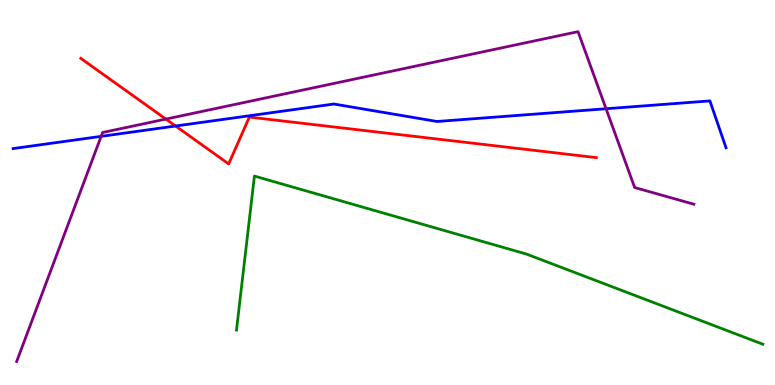[{'lines': ['blue', 'red'], 'intersections': [{'x': 2.27, 'y': 6.73}]}, {'lines': ['green', 'red'], 'intersections': []}, {'lines': ['purple', 'red'], 'intersections': [{'x': 2.14, 'y': 6.91}]}, {'lines': ['blue', 'green'], 'intersections': []}, {'lines': ['blue', 'purple'], 'intersections': [{'x': 1.31, 'y': 6.46}, {'x': 7.82, 'y': 7.18}]}, {'lines': ['green', 'purple'], 'intersections': []}]